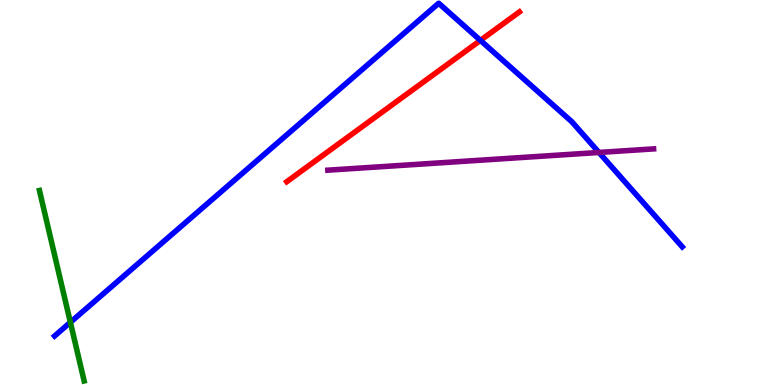[{'lines': ['blue', 'red'], 'intersections': [{'x': 6.2, 'y': 8.95}]}, {'lines': ['green', 'red'], 'intersections': []}, {'lines': ['purple', 'red'], 'intersections': []}, {'lines': ['blue', 'green'], 'intersections': [{'x': 0.908, 'y': 1.63}]}, {'lines': ['blue', 'purple'], 'intersections': [{'x': 7.73, 'y': 6.04}]}, {'lines': ['green', 'purple'], 'intersections': []}]